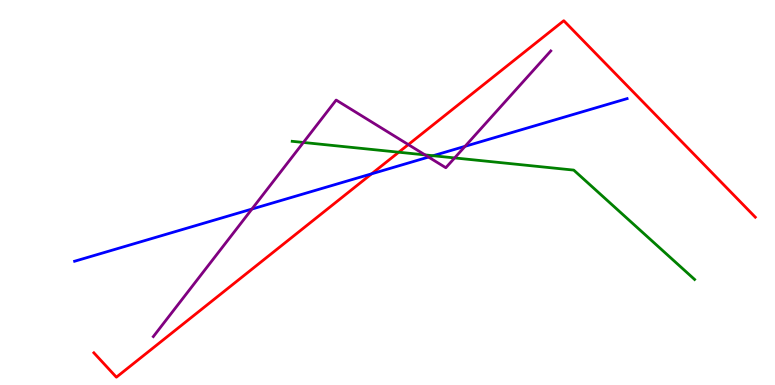[{'lines': ['blue', 'red'], 'intersections': [{'x': 4.8, 'y': 5.49}]}, {'lines': ['green', 'red'], 'intersections': [{'x': 5.15, 'y': 6.05}]}, {'lines': ['purple', 'red'], 'intersections': [{'x': 5.27, 'y': 6.24}]}, {'lines': ['blue', 'green'], 'intersections': [{'x': 5.59, 'y': 5.96}]}, {'lines': ['blue', 'purple'], 'intersections': [{'x': 3.25, 'y': 4.57}, {'x': 5.53, 'y': 5.92}, {'x': 6.0, 'y': 6.2}]}, {'lines': ['green', 'purple'], 'intersections': [{'x': 3.91, 'y': 6.3}, {'x': 5.48, 'y': 5.98}, {'x': 5.87, 'y': 5.9}]}]